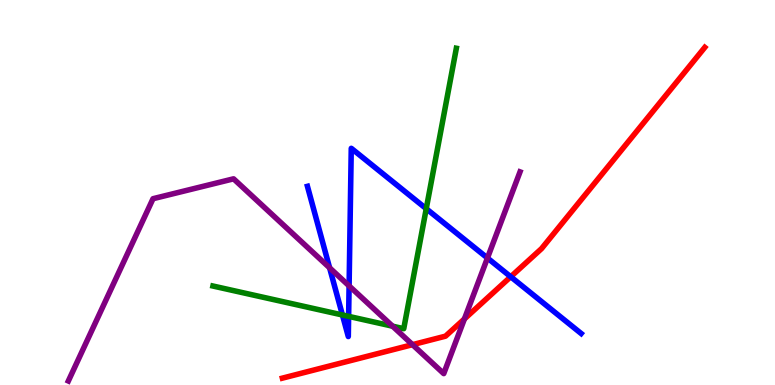[{'lines': ['blue', 'red'], 'intersections': [{'x': 6.59, 'y': 2.81}]}, {'lines': ['green', 'red'], 'intersections': []}, {'lines': ['purple', 'red'], 'intersections': [{'x': 5.32, 'y': 1.05}, {'x': 5.99, 'y': 1.72}]}, {'lines': ['blue', 'green'], 'intersections': [{'x': 4.42, 'y': 1.82}, {'x': 4.5, 'y': 1.78}, {'x': 5.5, 'y': 4.58}]}, {'lines': ['blue', 'purple'], 'intersections': [{'x': 4.25, 'y': 3.04}, {'x': 4.5, 'y': 2.57}, {'x': 6.29, 'y': 3.3}]}, {'lines': ['green', 'purple'], 'intersections': [{'x': 5.07, 'y': 1.53}]}]